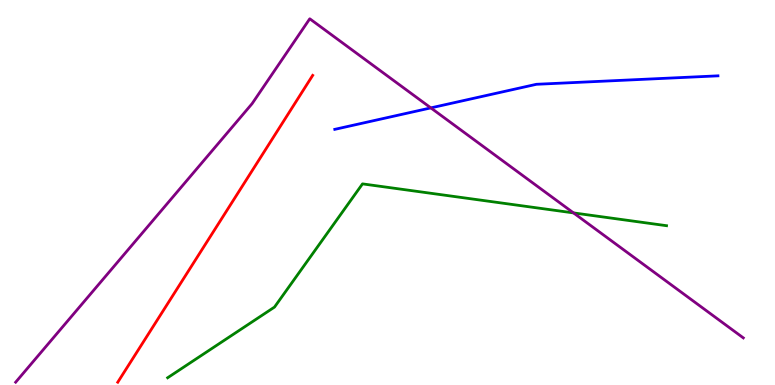[{'lines': ['blue', 'red'], 'intersections': []}, {'lines': ['green', 'red'], 'intersections': []}, {'lines': ['purple', 'red'], 'intersections': []}, {'lines': ['blue', 'green'], 'intersections': []}, {'lines': ['blue', 'purple'], 'intersections': [{'x': 5.56, 'y': 7.2}]}, {'lines': ['green', 'purple'], 'intersections': [{'x': 7.4, 'y': 4.47}]}]